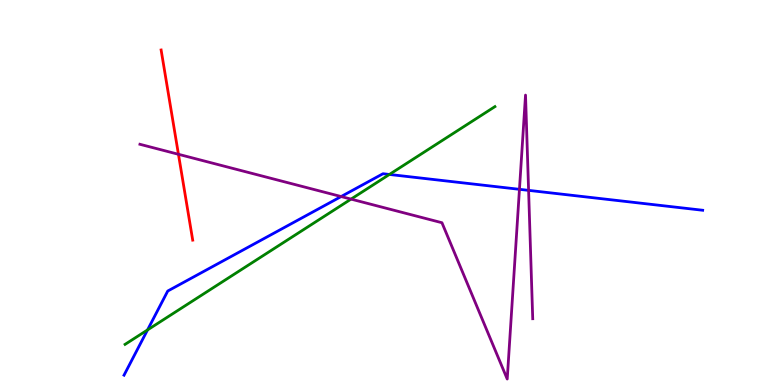[{'lines': ['blue', 'red'], 'intersections': []}, {'lines': ['green', 'red'], 'intersections': []}, {'lines': ['purple', 'red'], 'intersections': [{'x': 2.3, 'y': 5.99}]}, {'lines': ['blue', 'green'], 'intersections': [{'x': 1.9, 'y': 1.43}, {'x': 5.02, 'y': 5.47}]}, {'lines': ['blue', 'purple'], 'intersections': [{'x': 4.4, 'y': 4.89}, {'x': 6.7, 'y': 5.08}, {'x': 6.82, 'y': 5.06}]}, {'lines': ['green', 'purple'], 'intersections': [{'x': 4.53, 'y': 4.83}]}]